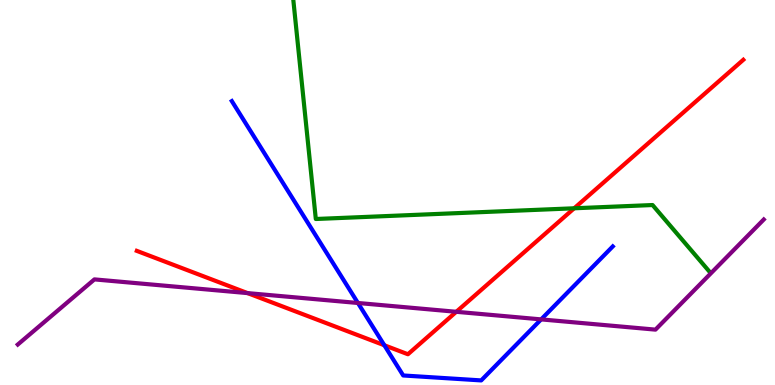[{'lines': ['blue', 'red'], 'intersections': [{'x': 4.96, 'y': 1.03}]}, {'lines': ['green', 'red'], 'intersections': [{'x': 7.41, 'y': 4.59}]}, {'lines': ['purple', 'red'], 'intersections': [{'x': 3.19, 'y': 2.39}, {'x': 5.89, 'y': 1.9}]}, {'lines': ['blue', 'green'], 'intersections': []}, {'lines': ['blue', 'purple'], 'intersections': [{'x': 4.62, 'y': 2.13}, {'x': 6.98, 'y': 1.7}]}, {'lines': ['green', 'purple'], 'intersections': []}]